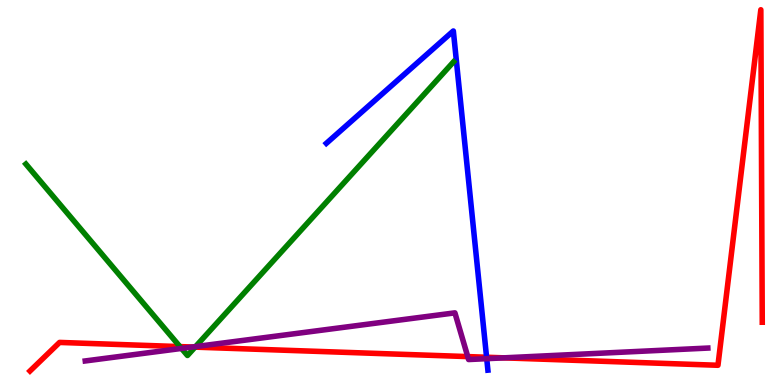[{'lines': ['blue', 'red'], 'intersections': [{'x': 6.28, 'y': 0.721}]}, {'lines': ['green', 'red'], 'intersections': [{'x': 2.32, 'y': 0.997}, {'x': 2.52, 'y': 0.984}]}, {'lines': ['purple', 'red'], 'intersections': [{'x': 2.48, 'y': 0.986}, {'x': 6.04, 'y': 0.738}, {'x': 6.5, 'y': 0.705}]}, {'lines': ['blue', 'green'], 'intersections': []}, {'lines': ['blue', 'purple'], 'intersections': [{'x': 6.28, 'y': 0.684}]}, {'lines': ['green', 'purple'], 'intersections': [{'x': 2.34, 'y': 0.95}, {'x': 2.52, 'y': 0.997}]}]